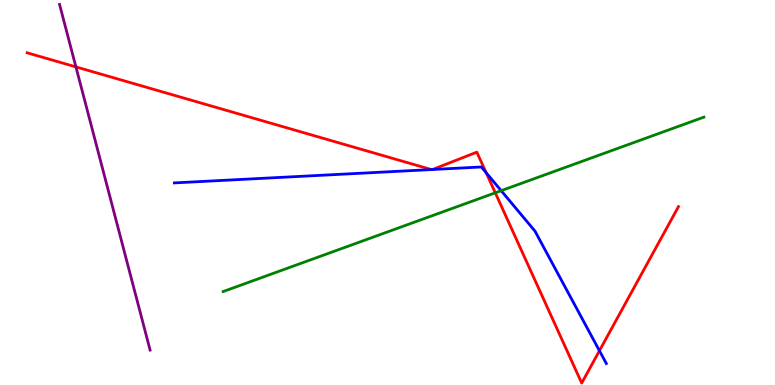[{'lines': ['blue', 'red'], 'intersections': [{'x': 5.57, 'y': 5.6}, {'x': 5.58, 'y': 5.6}, {'x': 6.27, 'y': 5.51}, {'x': 7.73, 'y': 0.89}]}, {'lines': ['green', 'red'], 'intersections': [{'x': 6.39, 'y': 4.99}]}, {'lines': ['purple', 'red'], 'intersections': [{'x': 0.98, 'y': 8.26}]}, {'lines': ['blue', 'green'], 'intersections': [{'x': 6.47, 'y': 5.05}]}, {'lines': ['blue', 'purple'], 'intersections': []}, {'lines': ['green', 'purple'], 'intersections': []}]